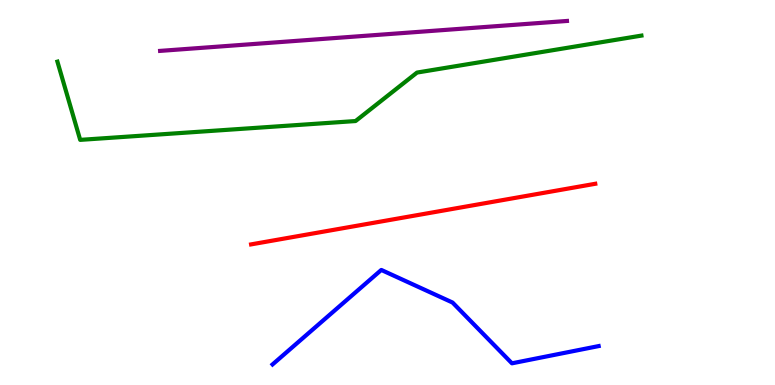[{'lines': ['blue', 'red'], 'intersections': []}, {'lines': ['green', 'red'], 'intersections': []}, {'lines': ['purple', 'red'], 'intersections': []}, {'lines': ['blue', 'green'], 'intersections': []}, {'lines': ['blue', 'purple'], 'intersections': []}, {'lines': ['green', 'purple'], 'intersections': []}]